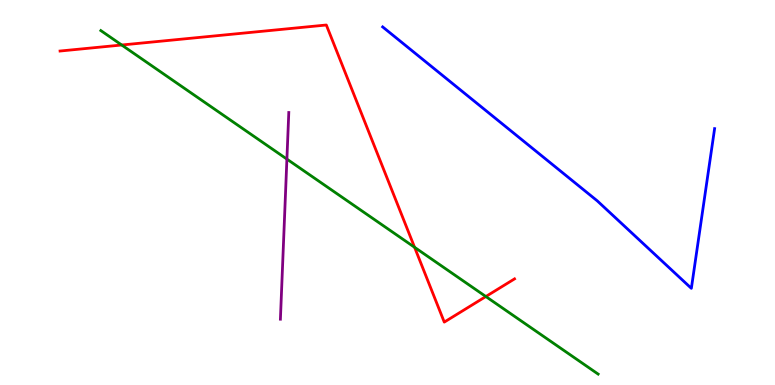[{'lines': ['blue', 'red'], 'intersections': []}, {'lines': ['green', 'red'], 'intersections': [{'x': 1.57, 'y': 8.83}, {'x': 5.35, 'y': 3.58}, {'x': 6.27, 'y': 2.3}]}, {'lines': ['purple', 'red'], 'intersections': []}, {'lines': ['blue', 'green'], 'intersections': []}, {'lines': ['blue', 'purple'], 'intersections': []}, {'lines': ['green', 'purple'], 'intersections': [{'x': 3.7, 'y': 5.87}]}]